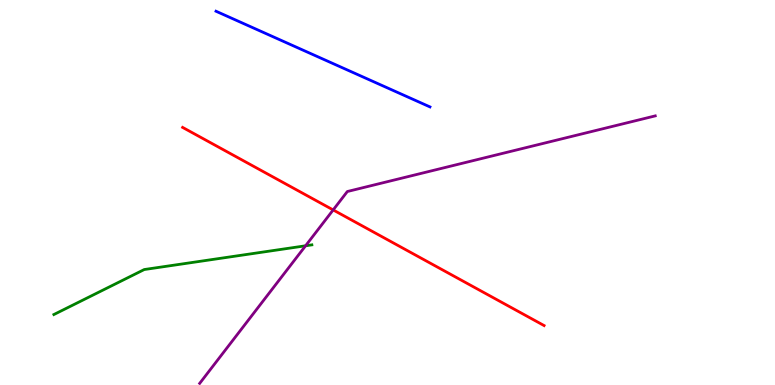[{'lines': ['blue', 'red'], 'intersections': []}, {'lines': ['green', 'red'], 'intersections': []}, {'lines': ['purple', 'red'], 'intersections': [{'x': 4.3, 'y': 4.55}]}, {'lines': ['blue', 'green'], 'intersections': []}, {'lines': ['blue', 'purple'], 'intersections': []}, {'lines': ['green', 'purple'], 'intersections': [{'x': 3.94, 'y': 3.62}]}]